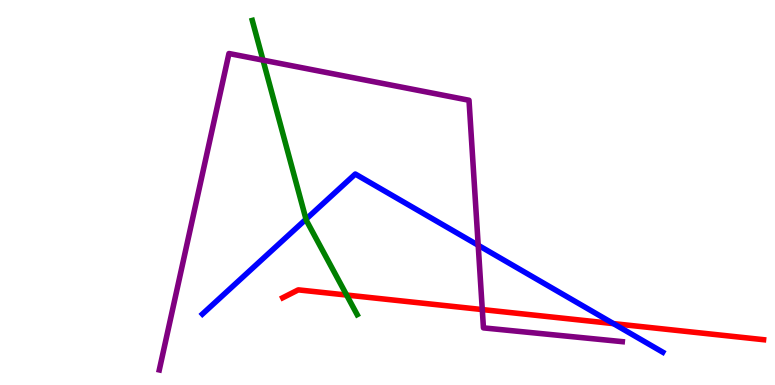[{'lines': ['blue', 'red'], 'intersections': [{'x': 7.92, 'y': 1.59}]}, {'lines': ['green', 'red'], 'intersections': [{'x': 4.47, 'y': 2.34}]}, {'lines': ['purple', 'red'], 'intersections': [{'x': 6.22, 'y': 1.96}]}, {'lines': ['blue', 'green'], 'intersections': [{'x': 3.95, 'y': 4.31}]}, {'lines': ['blue', 'purple'], 'intersections': [{'x': 6.17, 'y': 3.63}]}, {'lines': ['green', 'purple'], 'intersections': [{'x': 3.39, 'y': 8.44}]}]